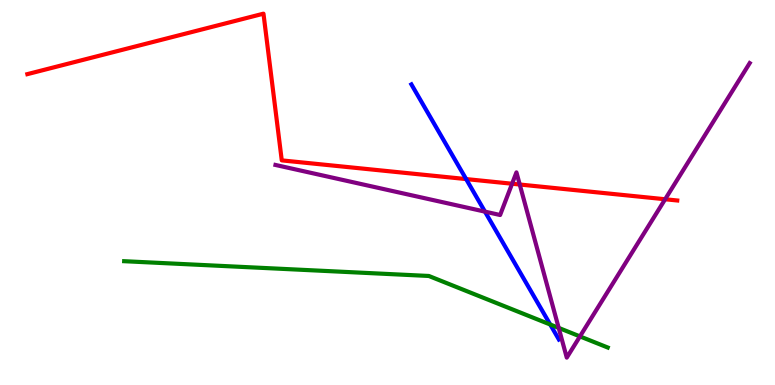[{'lines': ['blue', 'red'], 'intersections': [{'x': 6.01, 'y': 5.35}]}, {'lines': ['green', 'red'], 'intersections': []}, {'lines': ['purple', 'red'], 'intersections': [{'x': 6.61, 'y': 5.23}, {'x': 6.71, 'y': 5.21}, {'x': 8.58, 'y': 4.82}]}, {'lines': ['blue', 'green'], 'intersections': [{'x': 7.1, 'y': 1.57}]}, {'lines': ['blue', 'purple'], 'intersections': [{'x': 6.26, 'y': 4.5}]}, {'lines': ['green', 'purple'], 'intersections': [{'x': 7.21, 'y': 1.48}, {'x': 7.48, 'y': 1.26}]}]